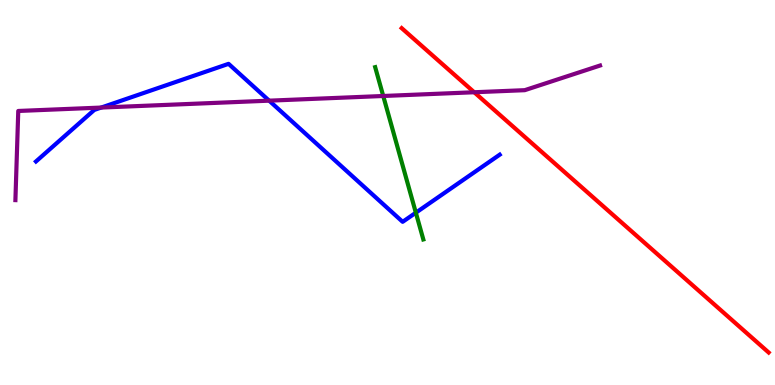[{'lines': ['blue', 'red'], 'intersections': []}, {'lines': ['green', 'red'], 'intersections': []}, {'lines': ['purple', 'red'], 'intersections': [{'x': 6.12, 'y': 7.6}]}, {'lines': ['blue', 'green'], 'intersections': [{'x': 5.37, 'y': 4.48}]}, {'lines': ['blue', 'purple'], 'intersections': [{'x': 1.31, 'y': 7.21}, {'x': 3.47, 'y': 7.39}]}, {'lines': ['green', 'purple'], 'intersections': [{'x': 4.94, 'y': 7.51}]}]